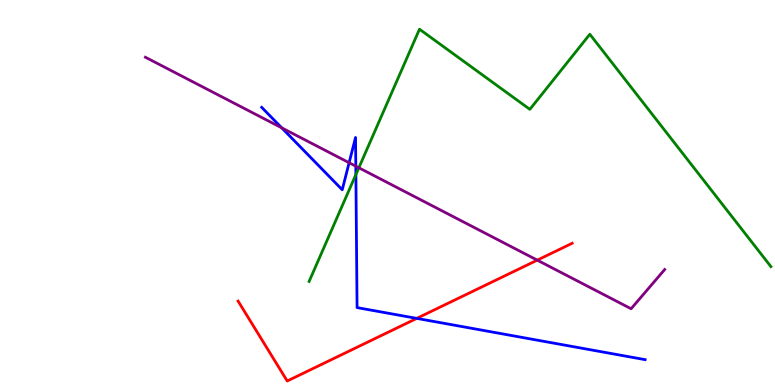[{'lines': ['blue', 'red'], 'intersections': [{'x': 5.38, 'y': 1.73}]}, {'lines': ['green', 'red'], 'intersections': []}, {'lines': ['purple', 'red'], 'intersections': [{'x': 6.93, 'y': 3.24}]}, {'lines': ['blue', 'green'], 'intersections': [{'x': 4.59, 'y': 5.47}]}, {'lines': ['blue', 'purple'], 'intersections': [{'x': 3.63, 'y': 6.68}, {'x': 4.5, 'y': 5.77}, {'x': 4.59, 'y': 5.68}]}, {'lines': ['green', 'purple'], 'intersections': [{'x': 4.63, 'y': 5.64}]}]